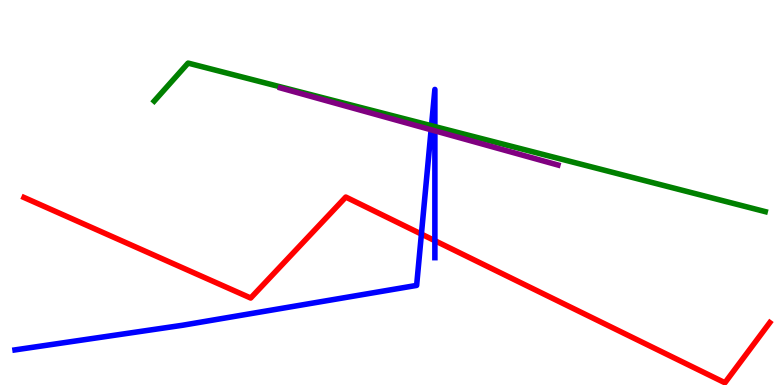[{'lines': ['blue', 'red'], 'intersections': [{'x': 5.44, 'y': 3.92}, {'x': 5.61, 'y': 3.75}]}, {'lines': ['green', 'red'], 'intersections': []}, {'lines': ['purple', 'red'], 'intersections': []}, {'lines': ['blue', 'green'], 'intersections': [{'x': 5.57, 'y': 6.73}, {'x': 5.61, 'y': 6.71}]}, {'lines': ['blue', 'purple'], 'intersections': [{'x': 5.56, 'y': 6.63}, {'x': 5.61, 'y': 6.6}]}, {'lines': ['green', 'purple'], 'intersections': []}]